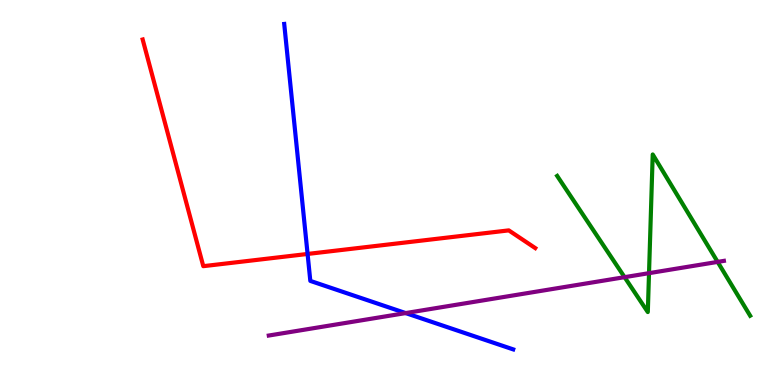[{'lines': ['blue', 'red'], 'intersections': [{'x': 3.97, 'y': 3.4}]}, {'lines': ['green', 'red'], 'intersections': []}, {'lines': ['purple', 'red'], 'intersections': []}, {'lines': ['blue', 'green'], 'intersections': []}, {'lines': ['blue', 'purple'], 'intersections': [{'x': 5.23, 'y': 1.87}]}, {'lines': ['green', 'purple'], 'intersections': [{'x': 8.06, 'y': 2.8}, {'x': 8.37, 'y': 2.9}, {'x': 9.26, 'y': 3.2}]}]